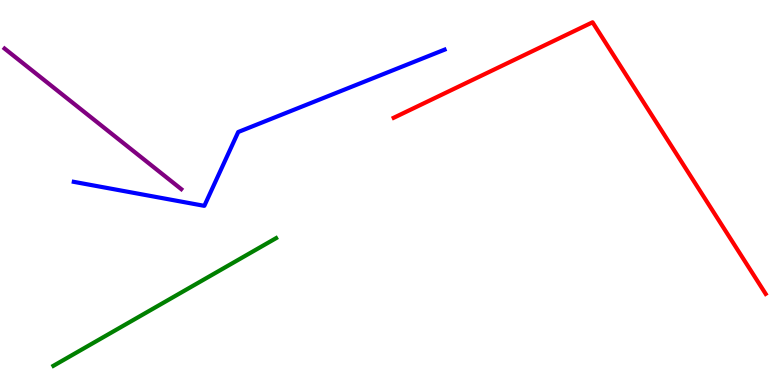[{'lines': ['blue', 'red'], 'intersections': []}, {'lines': ['green', 'red'], 'intersections': []}, {'lines': ['purple', 'red'], 'intersections': []}, {'lines': ['blue', 'green'], 'intersections': []}, {'lines': ['blue', 'purple'], 'intersections': []}, {'lines': ['green', 'purple'], 'intersections': []}]